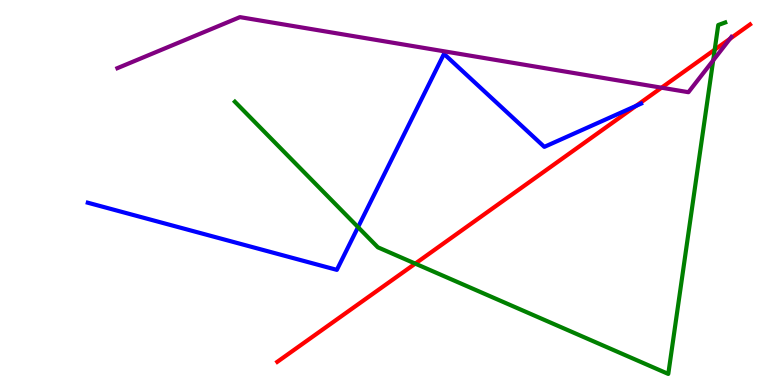[{'lines': ['blue', 'red'], 'intersections': [{'x': 8.21, 'y': 7.25}]}, {'lines': ['green', 'red'], 'intersections': [{'x': 5.36, 'y': 3.15}, {'x': 9.22, 'y': 8.71}]}, {'lines': ['purple', 'red'], 'intersections': [{'x': 8.54, 'y': 7.72}, {'x': 9.42, 'y': 8.99}]}, {'lines': ['blue', 'green'], 'intersections': [{'x': 4.62, 'y': 4.1}]}, {'lines': ['blue', 'purple'], 'intersections': []}, {'lines': ['green', 'purple'], 'intersections': [{'x': 9.2, 'y': 8.43}]}]